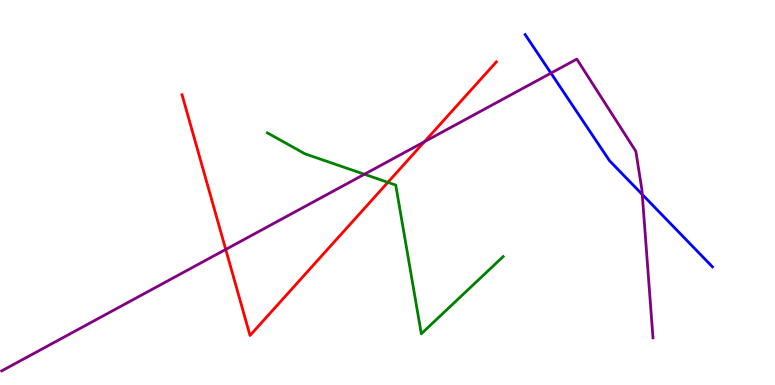[{'lines': ['blue', 'red'], 'intersections': []}, {'lines': ['green', 'red'], 'intersections': [{'x': 5.0, 'y': 5.26}]}, {'lines': ['purple', 'red'], 'intersections': [{'x': 2.91, 'y': 3.52}, {'x': 5.48, 'y': 6.32}]}, {'lines': ['blue', 'green'], 'intersections': []}, {'lines': ['blue', 'purple'], 'intersections': [{'x': 7.11, 'y': 8.1}, {'x': 8.29, 'y': 4.95}]}, {'lines': ['green', 'purple'], 'intersections': [{'x': 4.7, 'y': 5.47}]}]